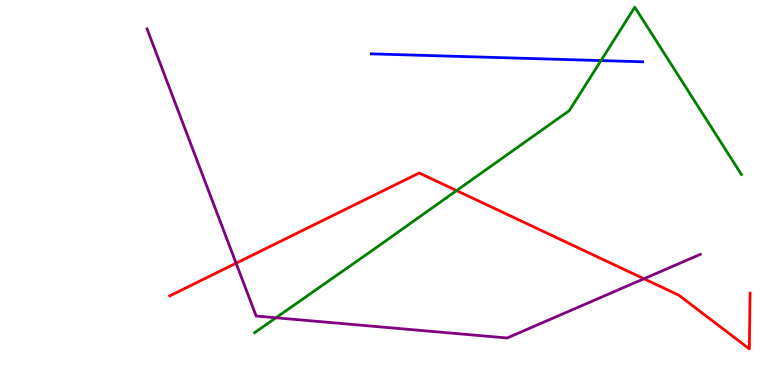[{'lines': ['blue', 'red'], 'intersections': []}, {'lines': ['green', 'red'], 'intersections': [{'x': 5.89, 'y': 5.05}]}, {'lines': ['purple', 'red'], 'intersections': [{'x': 3.05, 'y': 3.16}, {'x': 8.31, 'y': 2.76}]}, {'lines': ['blue', 'green'], 'intersections': [{'x': 7.75, 'y': 8.43}]}, {'lines': ['blue', 'purple'], 'intersections': []}, {'lines': ['green', 'purple'], 'intersections': [{'x': 3.56, 'y': 1.75}]}]